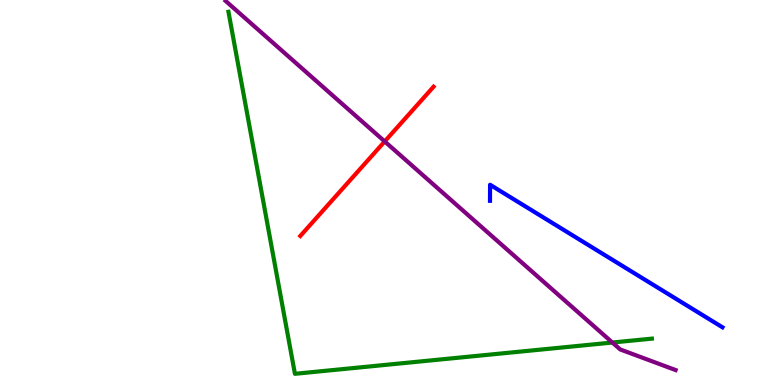[{'lines': ['blue', 'red'], 'intersections': []}, {'lines': ['green', 'red'], 'intersections': []}, {'lines': ['purple', 'red'], 'intersections': [{'x': 4.96, 'y': 6.33}]}, {'lines': ['blue', 'green'], 'intersections': []}, {'lines': ['blue', 'purple'], 'intersections': []}, {'lines': ['green', 'purple'], 'intersections': [{'x': 7.9, 'y': 1.1}]}]